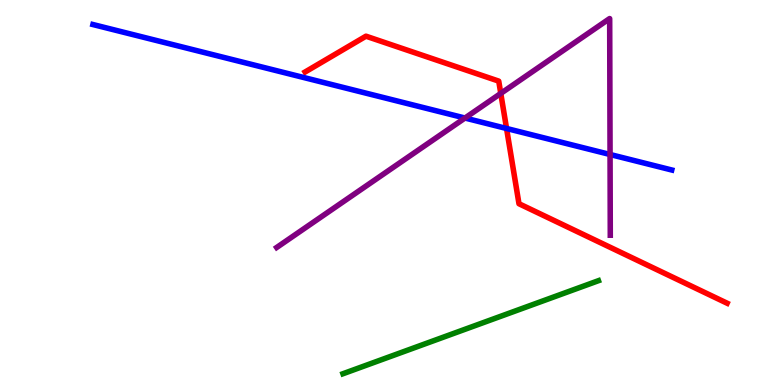[{'lines': ['blue', 'red'], 'intersections': [{'x': 6.54, 'y': 6.66}]}, {'lines': ['green', 'red'], 'intersections': []}, {'lines': ['purple', 'red'], 'intersections': [{'x': 6.46, 'y': 7.57}]}, {'lines': ['blue', 'green'], 'intersections': []}, {'lines': ['blue', 'purple'], 'intersections': [{'x': 6.0, 'y': 6.93}, {'x': 7.87, 'y': 5.99}]}, {'lines': ['green', 'purple'], 'intersections': []}]